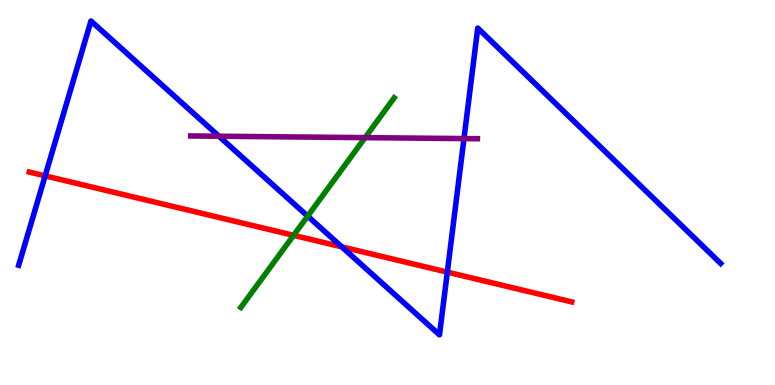[{'lines': ['blue', 'red'], 'intersections': [{'x': 0.582, 'y': 5.43}, {'x': 4.41, 'y': 3.59}, {'x': 5.77, 'y': 2.93}]}, {'lines': ['green', 'red'], 'intersections': [{'x': 3.79, 'y': 3.89}]}, {'lines': ['purple', 'red'], 'intersections': []}, {'lines': ['blue', 'green'], 'intersections': [{'x': 3.97, 'y': 4.39}]}, {'lines': ['blue', 'purple'], 'intersections': [{'x': 2.82, 'y': 6.46}, {'x': 5.99, 'y': 6.4}]}, {'lines': ['green', 'purple'], 'intersections': [{'x': 4.71, 'y': 6.43}]}]